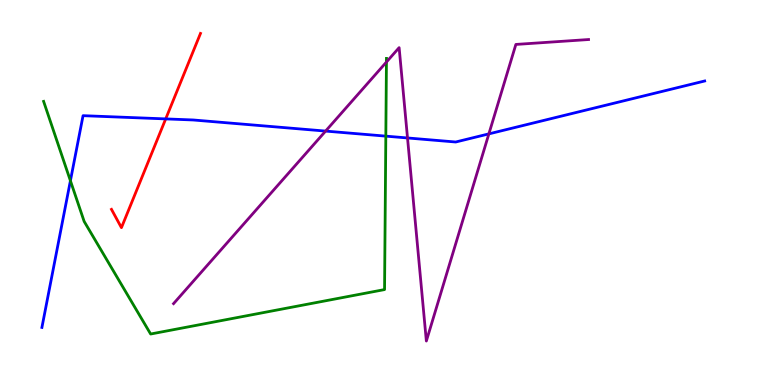[{'lines': ['blue', 'red'], 'intersections': [{'x': 2.14, 'y': 6.91}]}, {'lines': ['green', 'red'], 'intersections': []}, {'lines': ['purple', 'red'], 'intersections': []}, {'lines': ['blue', 'green'], 'intersections': [{'x': 0.909, 'y': 5.31}, {'x': 4.98, 'y': 6.46}]}, {'lines': ['blue', 'purple'], 'intersections': [{'x': 4.2, 'y': 6.6}, {'x': 5.26, 'y': 6.42}, {'x': 6.31, 'y': 6.52}]}, {'lines': ['green', 'purple'], 'intersections': [{'x': 4.99, 'y': 8.39}]}]